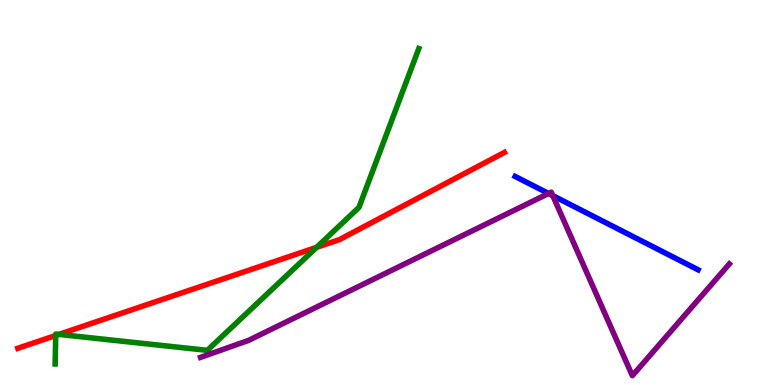[{'lines': ['blue', 'red'], 'intersections': []}, {'lines': ['green', 'red'], 'intersections': [{'x': 0.719, 'y': 1.29}, {'x': 0.761, 'y': 1.31}, {'x': 4.09, 'y': 3.58}]}, {'lines': ['purple', 'red'], 'intersections': []}, {'lines': ['blue', 'green'], 'intersections': []}, {'lines': ['blue', 'purple'], 'intersections': [{'x': 7.08, 'y': 4.97}, {'x': 7.13, 'y': 4.92}]}, {'lines': ['green', 'purple'], 'intersections': []}]